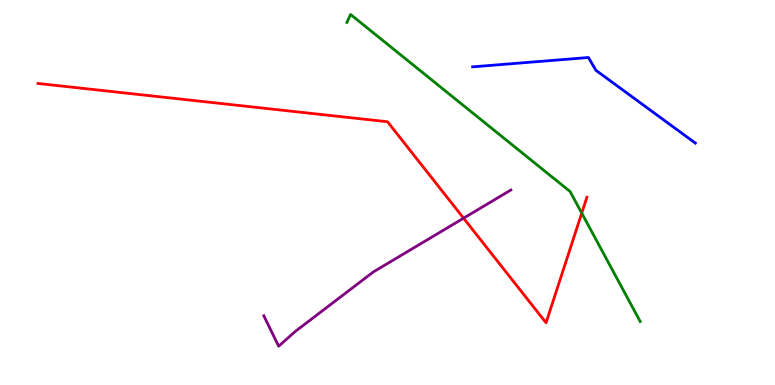[{'lines': ['blue', 'red'], 'intersections': []}, {'lines': ['green', 'red'], 'intersections': [{'x': 7.51, 'y': 4.46}]}, {'lines': ['purple', 'red'], 'intersections': [{'x': 5.98, 'y': 4.33}]}, {'lines': ['blue', 'green'], 'intersections': []}, {'lines': ['blue', 'purple'], 'intersections': []}, {'lines': ['green', 'purple'], 'intersections': []}]